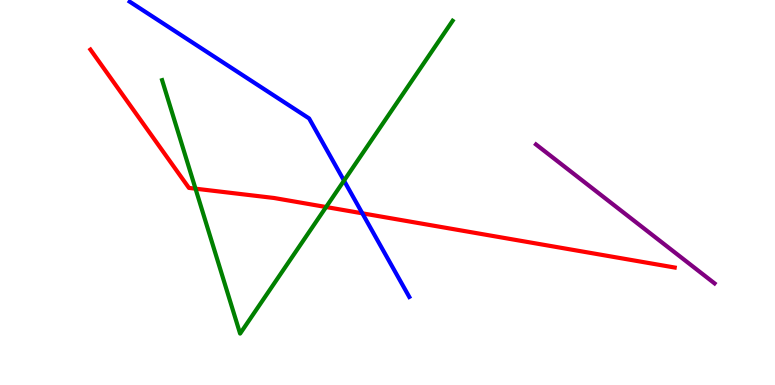[{'lines': ['blue', 'red'], 'intersections': [{'x': 4.68, 'y': 4.46}]}, {'lines': ['green', 'red'], 'intersections': [{'x': 2.52, 'y': 5.1}, {'x': 4.21, 'y': 4.62}]}, {'lines': ['purple', 'red'], 'intersections': []}, {'lines': ['blue', 'green'], 'intersections': [{'x': 4.44, 'y': 5.31}]}, {'lines': ['blue', 'purple'], 'intersections': []}, {'lines': ['green', 'purple'], 'intersections': []}]